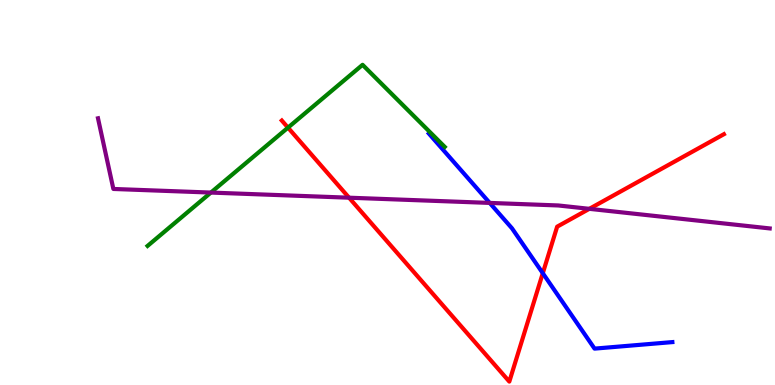[{'lines': ['blue', 'red'], 'intersections': [{'x': 7.0, 'y': 2.9}]}, {'lines': ['green', 'red'], 'intersections': [{'x': 3.72, 'y': 6.68}]}, {'lines': ['purple', 'red'], 'intersections': [{'x': 4.5, 'y': 4.86}, {'x': 7.6, 'y': 4.58}]}, {'lines': ['blue', 'green'], 'intersections': []}, {'lines': ['blue', 'purple'], 'intersections': [{'x': 6.32, 'y': 4.73}]}, {'lines': ['green', 'purple'], 'intersections': [{'x': 2.72, 'y': 5.0}]}]